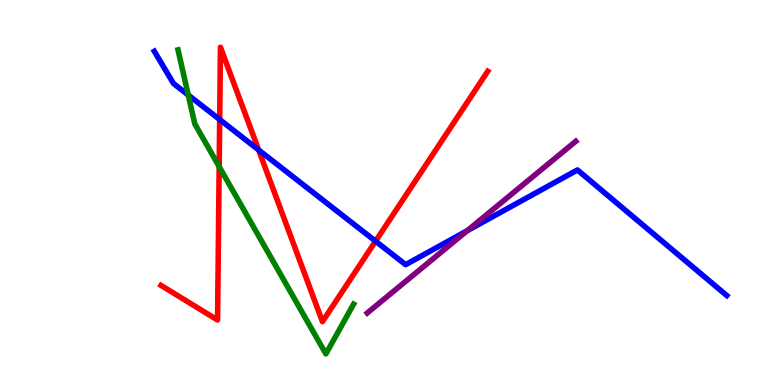[{'lines': ['blue', 'red'], 'intersections': [{'x': 2.83, 'y': 6.89}, {'x': 3.34, 'y': 6.11}, {'x': 4.85, 'y': 3.74}]}, {'lines': ['green', 'red'], 'intersections': [{'x': 2.83, 'y': 5.67}]}, {'lines': ['purple', 'red'], 'intersections': []}, {'lines': ['blue', 'green'], 'intersections': [{'x': 2.43, 'y': 7.53}]}, {'lines': ['blue', 'purple'], 'intersections': [{'x': 6.03, 'y': 4.01}]}, {'lines': ['green', 'purple'], 'intersections': []}]